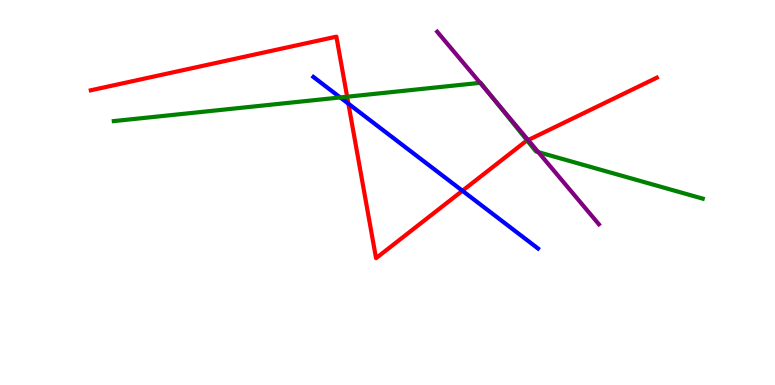[{'lines': ['blue', 'red'], 'intersections': [{'x': 4.5, 'y': 7.31}, {'x': 5.97, 'y': 5.05}]}, {'lines': ['green', 'red'], 'intersections': [{'x': 4.48, 'y': 7.49}, {'x': 6.8, 'y': 6.35}]}, {'lines': ['purple', 'red'], 'intersections': [{'x': 6.82, 'y': 6.36}]}, {'lines': ['blue', 'green'], 'intersections': [{'x': 4.39, 'y': 7.47}]}, {'lines': ['blue', 'purple'], 'intersections': []}, {'lines': ['green', 'purple'], 'intersections': [{'x': 6.2, 'y': 7.85}, {'x': 6.37, 'y': 7.44}, {'x': 6.95, 'y': 6.05}]}]